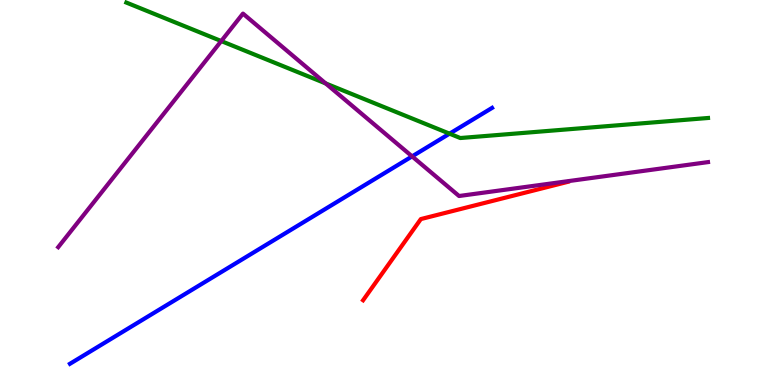[{'lines': ['blue', 'red'], 'intersections': []}, {'lines': ['green', 'red'], 'intersections': []}, {'lines': ['purple', 'red'], 'intersections': []}, {'lines': ['blue', 'green'], 'intersections': [{'x': 5.8, 'y': 6.53}]}, {'lines': ['blue', 'purple'], 'intersections': [{'x': 5.32, 'y': 5.94}]}, {'lines': ['green', 'purple'], 'intersections': [{'x': 2.85, 'y': 8.93}, {'x': 4.2, 'y': 7.83}]}]